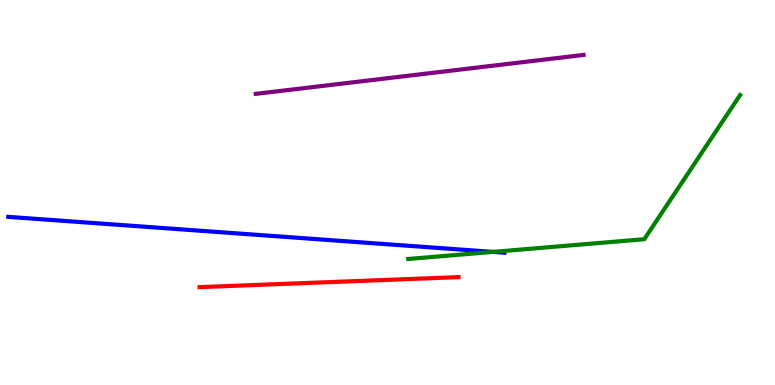[{'lines': ['blue', 'red'], 'intersections': []}, {'lines': ['green', 'red'], 'intersections': []}, {'lines': ['purple', 'red'], 'intersections': []}, {'lines': ['blue', 'green'], 'intersections': [{'x': 6.36, 'y': 3.46}]}, {'lines': ['blue', 'purple'], 'intersections': []}, {'lines': ['green', 'purple'], 'intersections': []}]